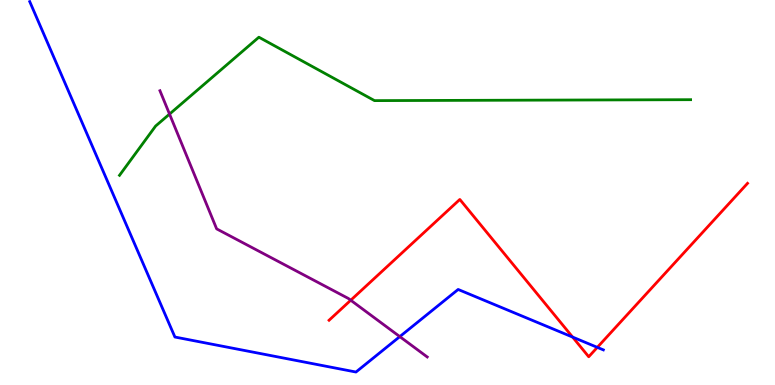[{'lines': ['blue', 'red'], 'intersections': [{'x': 7.39, 'y': 1.24}, {'x': 7.71, 'y': 0.978}]}, {'lines': ['green', 'red'], 'intersections': []}, {'lines': ['purple', 'red'], 'intersections': [{'x': 4.53, 'y': 2.2}]}, {'lines': ['blue', 'green'], 'intersections': []}, {'lines': ['blue', 'purple'], 'intersections': [{'x': 5.16, 'y': 1.26}]}, {'lines': ['green', 'purple'], 'intersections': [{'x': 2.19, 'y': 7.04}]}]